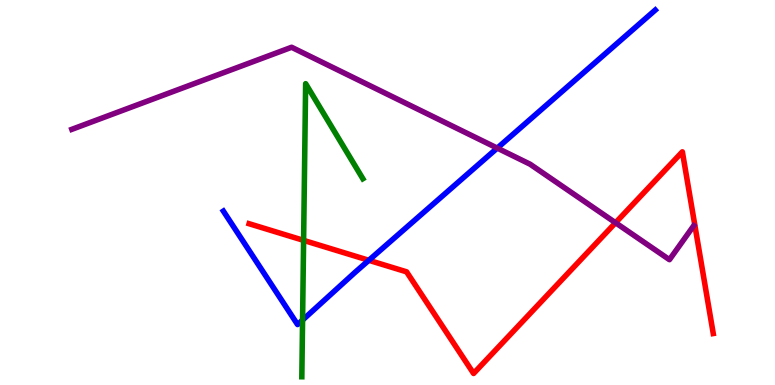[{'lines': ['blue', 'red'], 'intersections': [{'x': 4.76, 'y': 3.24}]}, {'lines': ['green', 'red'], 'intersections': [{'x': 3.92, 'y': 3.76}]}, {'lines': ['purple', 'red'], 'intersections': [{'x': 7.94, 'y': 4.21}]}, {'lines': ['blue', 'green'], 'intersections': [{'x': 3.9, 'y': 1.69}]}, {'lines': ['blue', 'purple'], 'intersections': [{'x': 6.42, 'y': 6.15}]}, {'lines': ['green', 'purple'], 'intersections': []}]